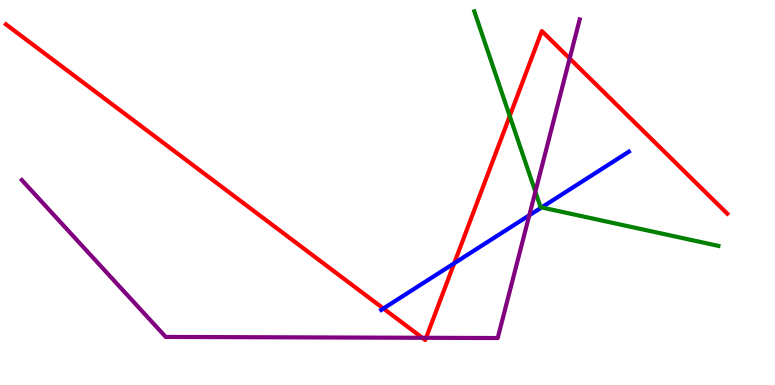[{'lines': ['blue', 'red'], 'intersections': [{'x': 4.95, 'y': 1.99}, {'x': 5.86, 'y': 3.16}]}, {'lines': ['green', 'red'], 'intersections': [{'x': 6.58, 'y': 6.99}]}, {'lines': ['purple', 'red'], 'intersections': [{'x': 5.45, 'y': 1.23}, {'x': 5.5, 'y': 1.23}, {'x': 7.35, 'y': 8.48}]}, {'lines': ['blue', 'green'], 'intersections': [{'x': 6.99, 'y': 4.61}]}, {'lines': ['blue', 'purple'], 'intersections': [{'x': 6.83, 'y': 4.41}]}, {'lines': ['green', 'purple'], 'intersections': [{'x': 6.91, 'y': 5.02}]}]